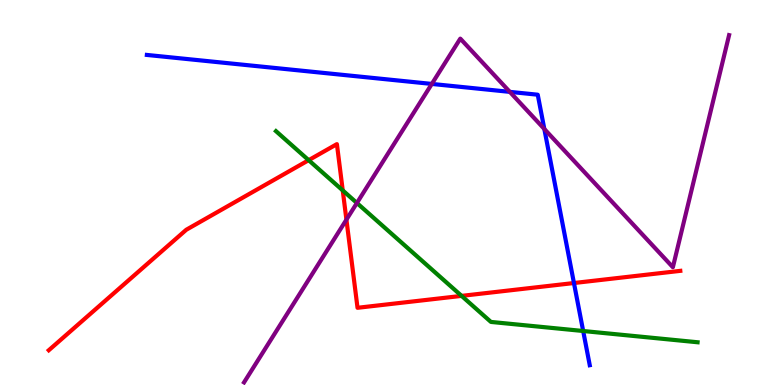[{'lines': ['blue', 'red'], 'intersections': [{'x': 7.41, 'y': 2.65}]}, {'lines': ['green', 'red'], 'intersections': [{'x': 3.98, 'y': 5.84}, {'x': 4.42, 'y': 5.05}, {'x': 5.96, 'y': 2.31}]}, {'lines': ['purple', 'red'], 'intersections': [{'x': 4.47, 'y': 4.29}]}, {'lines': ['blue', 'green'], 'intersections': [{'x': 7.52, 'y': 1.4}]}, {'lines': ['blue', 'purple'], 'intersections': [{'x': 5.57, 'y': 7.82}, {'x': 6.58, 'y': 7.61}, {'x': 7.02, 'y': 6.65}]}, {'lines': ['green', 'purple'], 'intersections': [{'x': 4.61, 'y': 4.73}]}]